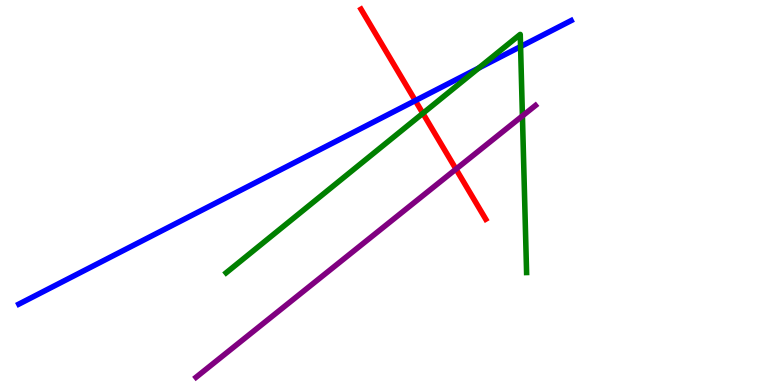[{'lines': ['blue', 'red'], 'intersections': [{'x': 5.36, 'y': 7.39}]}, {'lines': ['green', 'red'], 'intersections': [{'x': 5.46, 'y': 7.06}]}, {'lines': ['purple', 'red'], 'intersections': [{'x': 5.88, 'y': 5.61}]}, {'lines': ['blue', 'green'], 'intersections': [{'x': 6.18, 'y': 8.23}, {'x': 6.72, 'y': 8.79}]}, {'lines': ['blue', 'purple'], 'intersections': []}, {'lines': ['green', 'purple'], 'intersections': [{'x': 6.74, 'y': 6.99}]}]